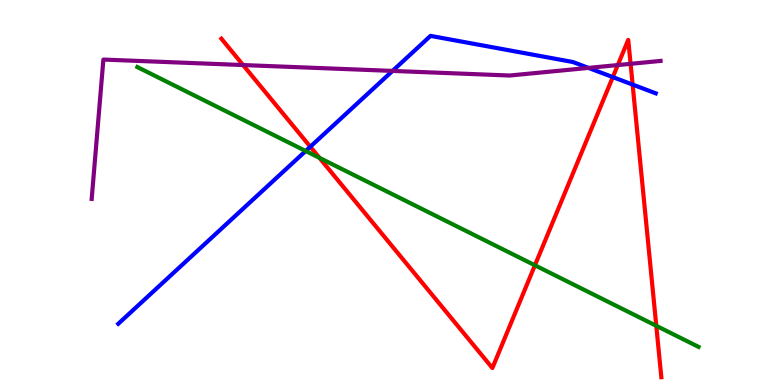[{'lines': ['blue', 'red'], 'intersections': [{'x': 4.0, 'y': 6.19}, {'x': 7.91, 'y': 8.0}, {'x': 8.16, 'y': 7.8}]}, {'lines': ['green', 'red'], 'intersections': [{'x': 4.12, 'y': 5.9}, {'x': 6.9, 'y': 3.11}, {'x': 8.47, 'y': 1.54}]}, {'lines': ['purple', 'red'], 'intersections': [{'x': 3.14, 'y': 8.31}, {'x': 7.97, 'y': 8.31}, {'x': 8.14, 'y': 8.34}]}, {'lines': ['blue', 'green'], 'intersections': [{'x': 3.94, 'y': 6.08}]}, {'lines': ['blue', 'purple'], 'intersections': [{'x': 5.06, 'y': 8.16}, {'x': 7.59, 'y': 8.24}]}, {'lines': ['green', 'purple'], 'intersections': []}]